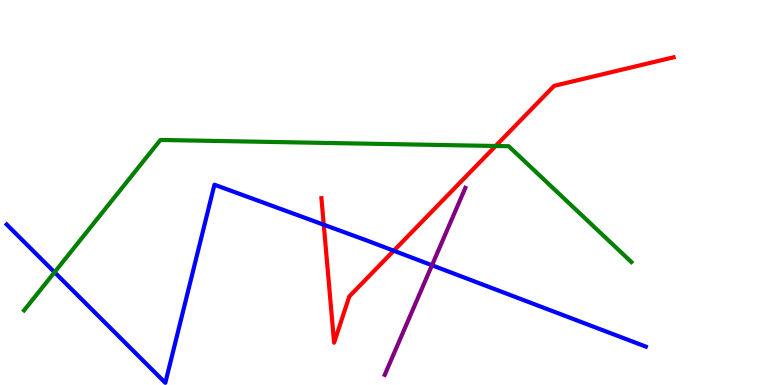[{'lines': ['blue', 'red'], 'intersections': [{'x': 4.18, 'y': 4.16}, {'x': 5.08, 'y': 3.49}]}, {'lines': ['green', 'red'], 'intersections': [{'x': 6.4, 'y': 6.21}]}, {'lines': ['purple', 'red'], 'intersections': []}, {'lines': ['blue', 'green'], 'intersections': [{'x': 0.704, 'y': 2.93}]}, {'lines': ['blue', 'purple'], 'intersections': [{'x': 5.57, 'y': 3.11}]}, {'lines': ['green', 'purple'], 'intersections': []}]